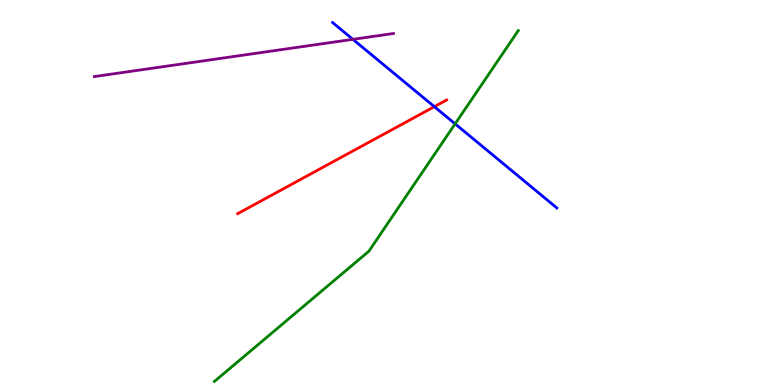[{'lines': ['blue', 'red'], 'intersections': [{'x': 5.6, 'y': 7.23}]}, {'lines': ['green', 'red'], 'intersections': []}, {'lines': ['purple', 'red'], 'intersections': []}, {'lines': ['blue', 'green'], 'intersections': [{'x': 5.87, 'y': 6.78}]}, {'lines': ['blue', 'purple'], 'intersections': [{'x': 4.55, 'y': 8.98}]}, {'lines': ['green', 'purple'], 'intersections': []}]